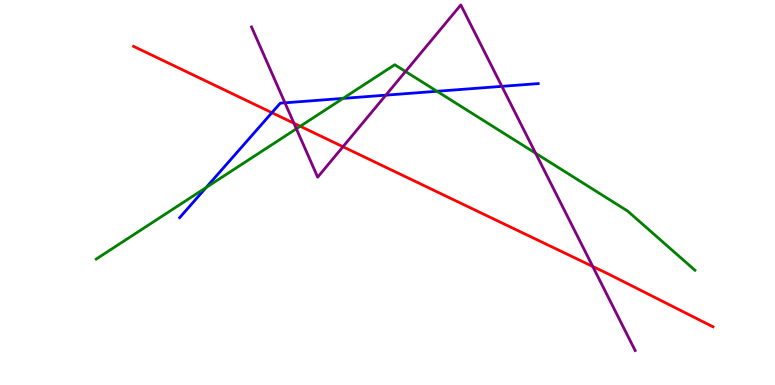[{'lines': ['blue', 'red'], 'intersections': [{'x': 3.51, 'y': 7.07}]}, {'lines': ['green', 'red'], 'intersections': [{'x': 3.87, 'y': 6.72}]}, {'lines': ['purple', 'red'], 'intersections': [{'x': 3.79, 'y': 6.8}, {'x': 4.43, 'y': 6.19}, {'x': 7.65, 'y': 3.08}]}, {'lines': ['blue', 'green'], 'intersections': [{'x': 2.66, 'y': 5.13}, {'x': 4.43, 'y': 7.44}, {'x': 5.64, 'y': 7.63}]}, {'lines': ['blue', 'purple'], 'intersections': [{'x': 3.68, 'y': 7.33}, {'x': 4.98, 'y': 7.53}, {'x': 6.48, 'y': 7.76}]}, {'lines': ['green', 'purple'], 'intersections': [{'x': 3.82, 'y': 6.66}, {'x': 5.23, 'y': 8.14}, {'x': 6.91, 'y': 6.02}]}]